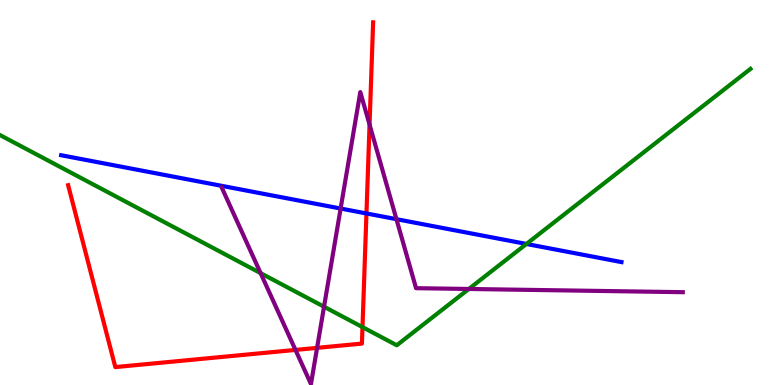[{'lines': ['blue', 'red'], 'intersections': [{'x': 4.73, 'y': 4.46}]}, {'lines': ['green', 'red'], 'intersections': [{'x': 4.68, 'y': 1.5}]}, {'lines': ['purple', 'red'], 'intersections': [{'x': 3.81, 'y': 0.911}, {'x': 4.09, 'y': 0.965}, {'x': 4.77, 'y': 6.76}]}, {'lines': ['blue', 'green'], 'intersections': [{'x': 6.79, 'y': 3.66}]}, {'lines': ['blue', 'purple'], 'intersections': [{'x': 4.4, 'y': 4.58}, {'x': 5.12, 'y': 4.31}]}, {'lines': ['green', 'purple'], 'intersections': [{'x': 3.36, 'y': 2.91}, {'x': 4.18, 'y': 2.03}, {'x': 6.05, 'y': 2.49}]}]